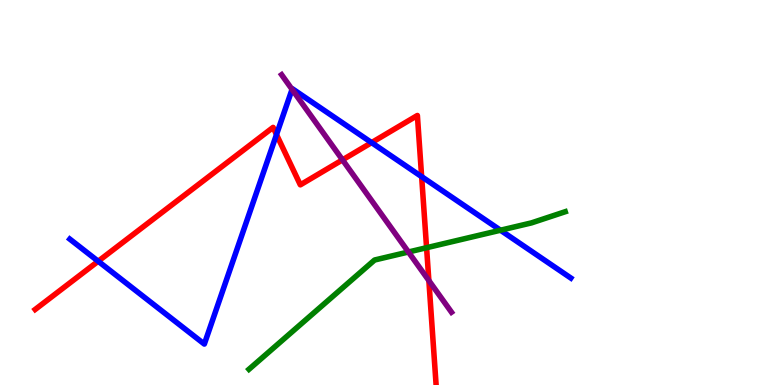[{'lines': ['blue', 'red'], 'intersections': [{'x': 1.27, 'y': 3.21}, {'x': 3.57, 'y': 6.5}, {'x': 4.79, 'y': 6.3}, {'x': 5.44, 'y': 5.41}]}, {'lines': ['green', 'red'], 'intersections': [{'x': 5.5, 'y': 3.57}]}, {'lines': ['purple', 'red'], 'intersections': [{'x': 4.42, 'y': 5.85}, {'x': 5.53, 'y': 2.71}]}, {'lines': ['blue', 'green'], 'intersections': [{'x': 6.46, 'y': 4.02}]}, {'lines': ['blue', 'purple'], 'intersections': [{'x': 3.77, 'y': 7.68}]}, {'lines': ['green', 'purple'], 'intersections': [{'x': 5.27, 'y': 3.45}]}]